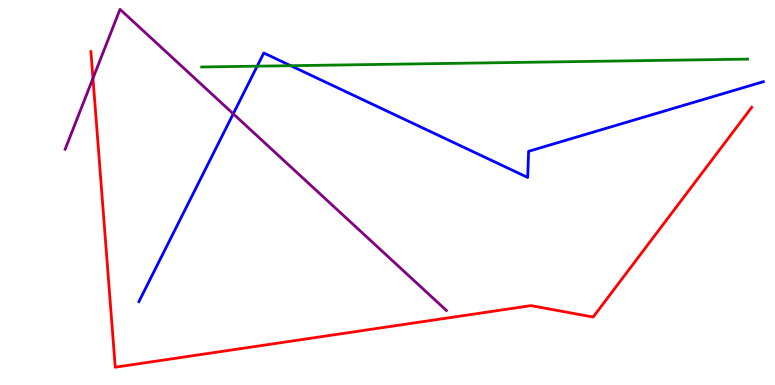[{'lines': ['blue', 'red'], 'intersections': []}, {'lines': ['green', 'red'], 'intersections': []}, {'lines': ['purple', 'red'], 'intersections': [{'x': 1.2, 'y': 7.97}]}, {'lines': ['blue', 'green'], 'intersections': [{'x': 3.32, 'y': 8.28}, {'x': 3.75, 'y': 8.29}]}, {'lines': ['blue', 'purple'], 'intersections': [{'x': 3.01, 'y': 7.04}]}, {'lines': ['green', 'purple'], 'intersections': []}]